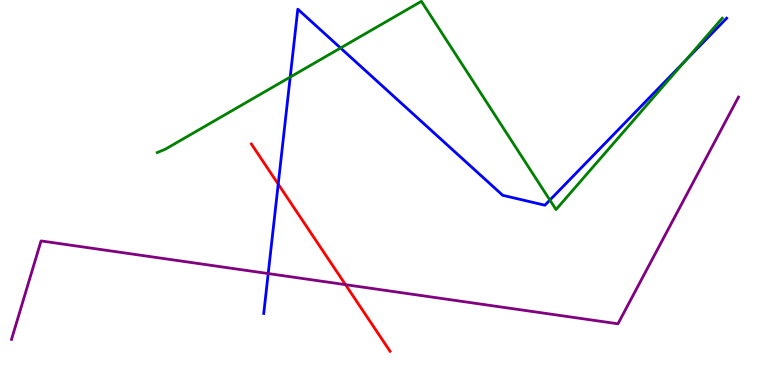[{'lines': ['blue', 'red'], 'intersections': [{'x': 3.59, 'y': 5.22}]}, {'lines': ['green', 'red'], 'intersections': []}, {'lines': ['purple', 'red'], 'intersections': [{'x': 4.46, 'y': 2.61}]}, {'lines': ['blue', 'green'], 'intersections': [{'x': 3.74, 'y': 8.0}, {'x': 4.39, 'y': 8.75}, {'x': 7.1, 'y': 4.8}, {'x': 8.84, 'y': 8.41}]}, {'lines': ['blue', 'purple'], 'intersections': [{'x': 3.46, 'y': 2.89}]}, {'lines': ['green', 'purple'], 'intersections': []}]